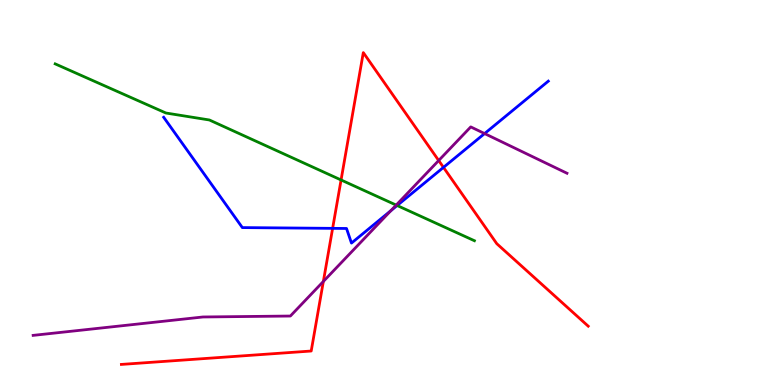[{'lines': ['blue', 'red'], 'intersections': [{'x': 4.29, 'y': 4.07}, {'x': 5.72, 'y': 5.65}]}, {'lines': ['green', 'red'], 'intersections': [{'x': 4.4, 'y': 5.33}]}, {'lines': ['purple', 'red'], 'intersections': [{'x': 4.17, 'y': 2.69}, {'x': 5.66, 'y': 5.83}]}, {'lines': ['blue', 'green'], 'intersections': [{'x': 5.12, 'y': 4.66}]}, {'lines': ['blue', 'purple'], 'intersections': [{'x': 5.04, 'y': 4.53}, {'x': 6.25, 'y': 6.53}]}, {'lines': ['green', 'purple'], 'intersections': [{'x': 5.11, 'y': 4.67}]}]